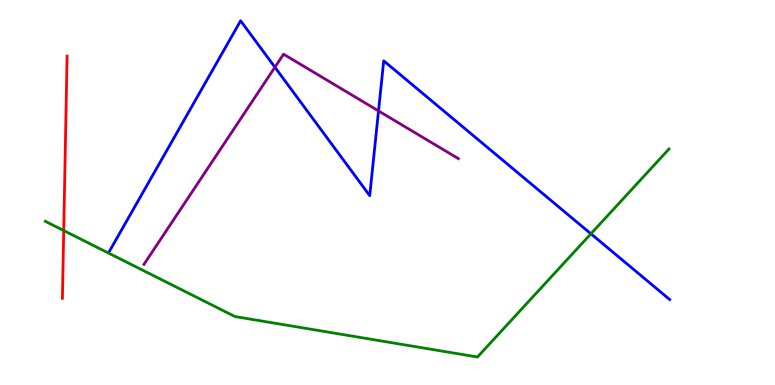[{'lines': ['blue', 'red'], 'intersections': []}, {'lines': ['green', 'red'], 'intersections': [{'x': 0.822, 'y': 4.01}]}, {'lines': ['purple', 'red'], 'intersections': []}, {'lines': ['blue', 'green'], 'intersections': [{'x': 7.62, 'y': 3.93}]}, {'lines': ['blue', 'purple'], 'intersections': [{'x': 3.55, 'y': 8.25}, {'x': 4.88, 'y': 7.12}]}, {'lines': ['green', 'purple'], 'intersections': []}]